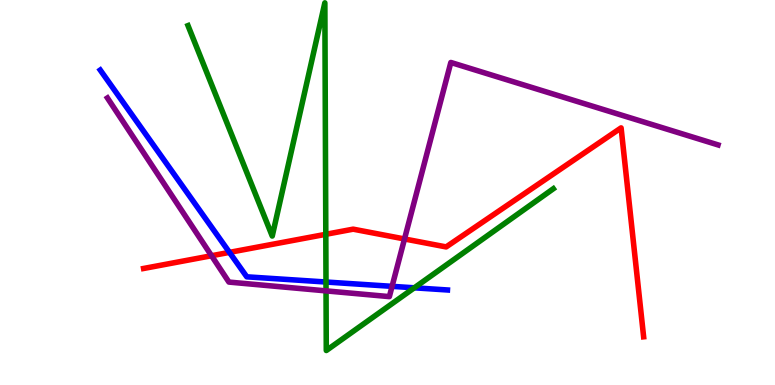[{'lines': ['blue', 'red'], 'intersections': [{'x': 2.96, 'y': 3.44}]}, {'lines': ['green', 'red'], 'intersections': [{'x': 4.2, 'y': 3.91}]}, {'lines': ['purple', 'red'], 'intersections': [{'x': 2.73, 'y': 3.36}, {'x': 5.22, 'y': 3.79}]}, {'lines': ['blue', 'green'], 'intersections': [{'x': 4.21, 'y': 2.67}, {'x': 5.35, 'y': 2.52}]}, {'lines': ['blue', 'purple'], 'intersections': [{'x': 5.06, 'y': 2.56}]}, {'lines': ['green', 'purple'], 'intersections': [{'x': 4.21, 'y': 2.44}]}]